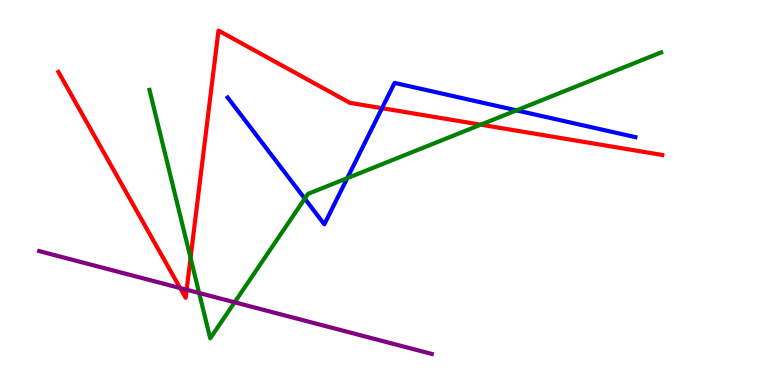[{'lines': ['blue', 'red'], 'intersections': [{'x': 4.93, 'y': 7.19}]}, {'lines': ['green', 'red'], 'intersections': [{'x': 2.46, 'y': 3.3}, {'x': 6.2, 'y': 6.76}]}, {'lines': ['purple', 'red'], 'intersections': [{'x': 2.32, 'y': 2.52}, {'x': 2.41, 'y': 2.47}]}, {'lines': ['blue', 'green'], 'intersections': [{'x': 3.93, 'y': 4.84}, {'x': 4.48, 'y': 5.37}, {'x': 6.66, 'y': 7.13}]}, {'lines': ['blue', 'purple'], 'intersections': []}, {'lines': ['green', 'purple'], 'intersections': [{'x': 2.57, 'y': 2.39}, {'x': 3.03, 'y': 2.15}]}]